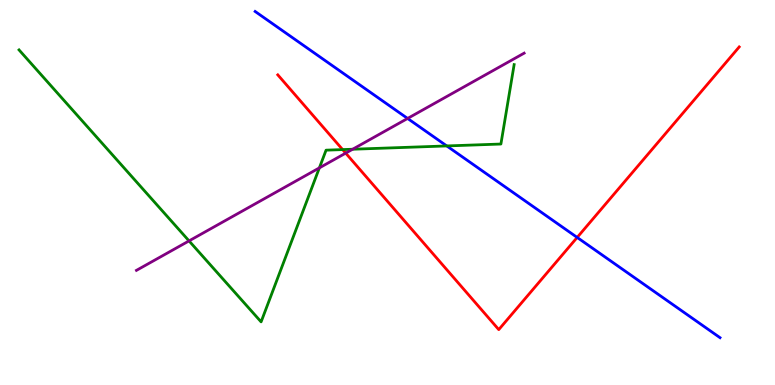[{'lines': ['blue', 'red'], 'intersections': [{'x': 7.45, 'y': 3.83}]}, {'lines': ['green', 'red'], 'intersections': [{'x': 4.42, 'y': 6.11}]}, {'lines': ['purple', 'red'], 'intersections': [{'x': 4.46, 'y': 6.02}]}, {'lines': ['blue', 'green'], 'intersections': [{'x': 5.76, 'y': 6.21}]}, {'lines': ['blue', 'purple'], 'intersections': [{'x': 5.26, 'y': 6.92}]}, {'lines': ['green', 'purple'], 'intersections': [{'x': 2.44, 'y': 3.74}, {'x': 4.12, 'y': 5.64}, {'x': 4.55, 'y': 6.12}]}]